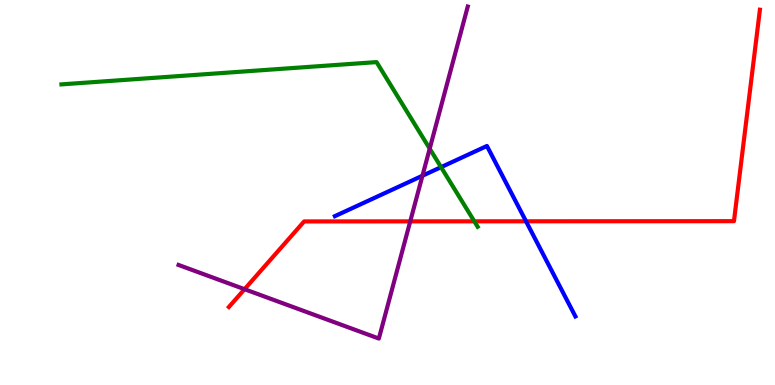[{'lines': ['blue', 'red'], 'intersections': [{'x': 6.79, 'y': 4.25}]}, {'lines': ['green', 'red'], 'intersections': [{'x': 6.12, 'y': 4.25}]}, {'lines': ['purple', 'red'], 'intersections': [{'x': 3.16, 'y': 2.49}, {'x': 5.29, 'y': 4.25}]}, {'lines': ['blue', 'green'], 'intersections': [{'x': 5.69, 'y': 5.66}]}, {'lines': ['blue', 'purple'], 'intersections': [{'x': 5.45, 'y': 5.44}]}, {'lines': ['green', 'purple'], 'intersections': [{'x': 5.54, 'y': 6.14}]}]